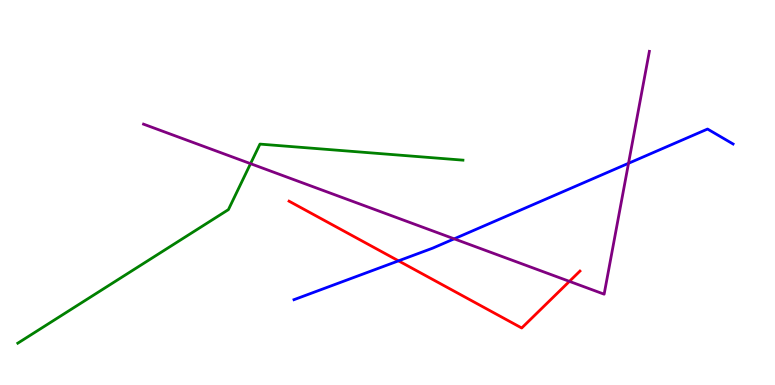[{'lines': ['blue', 'red'], 'intersections': [{'x': 5.14, 'y': 3.22}]}, {'lines': ['green', 'red'], 'intersections': []}, {'lines': ['purple', 'red'], 'intersections': [{'x': 7.35, 'y': 2.69}]}, {'lines': ['blue', 'green'], 'intersections': []}, {'lines': ['blue', 'purple'], 'intersections': [{'x': 5.86, 'y': 3.8}, {'x': 8.11, 'y': 5.76}]}, {'lines': ['green', 'purple'], 'intersections': [{'x': 3.23, 'y': 5.75}]}]